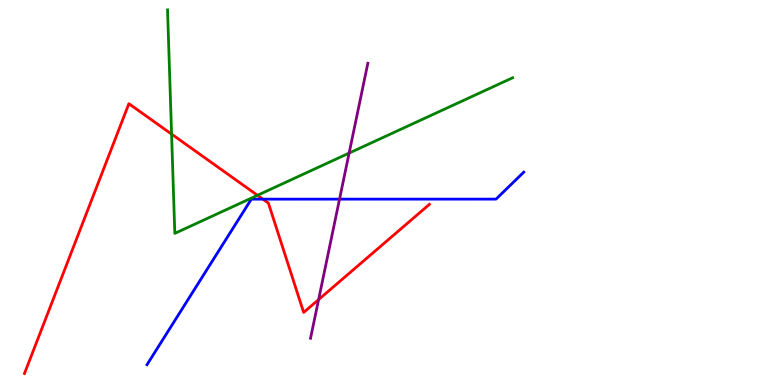[{'lines': ['blue', 'red'], 'intersections': [{'x': 3.39, 'y': 4.83}]}, {'lines': ['green', 'red'], 'intersections': [{'x': 2.21, 'y': 6.52}, {'x': 3.32, 'y': 4.93}]}, {'lines': ['purple', 'red'], 'intersections': [{'x': 4.11, 'y': 2.22}]}, {'lines': ['blue', 'green'], 'intersections': []}, {'lines': ['blue', 'purple'], 'intersections': [{'x': 4.38, 'y': 4.83}]}, {'lines': ['green', 'purple'], 'intersections': [{'x': 4.5, 'y': 6.02}]}]